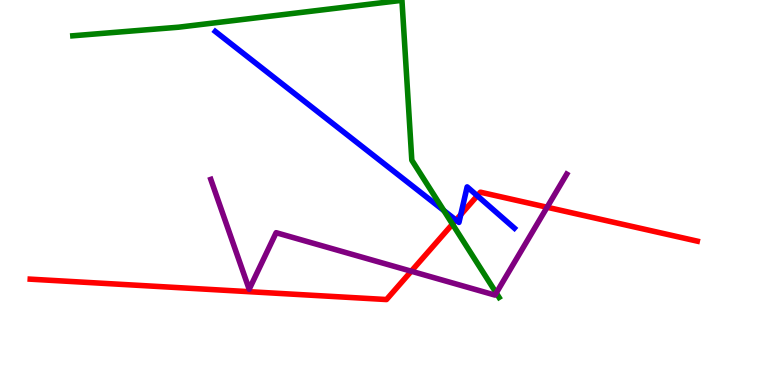[{'lines': ['blue', 'red'], 'intersections': [{'x': 5.88, 'y': 4.28}, {'x': 5.95, 'y': 4.42}, {'x': 6.16, 'y': 4.92}]}, {'lines': ['green', 'red'], 'intersections': [{'x': 5.84, 'y': 4.18}]}, {'lines': ['purple', 'red'], 'intersections': [{'x': 5.31, 'y': 2.96}, {'x': 7.06, 'y': 4.62}]}, {'lines': ['blue', 'green'], 'intersections': [{'x': 5.73, 'y': 4.53}]}, {'lines': ['blue', 'purple'], 'intersections': []}, {'lines': ['green', 'purple'], 'intersections': [{'x': 6.4, 'y': 2.39}]}]